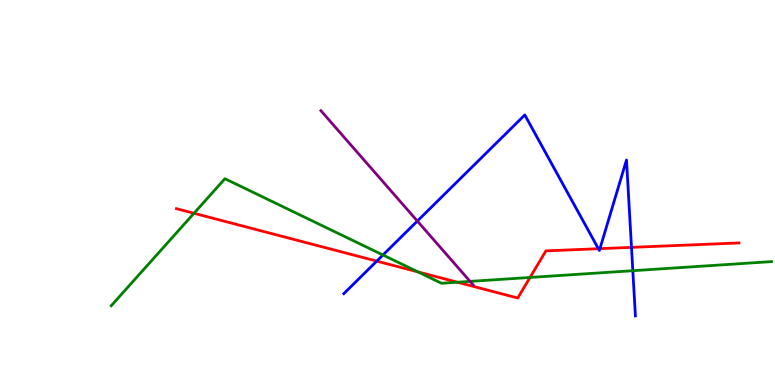[{'lines': ['blue', 'red'], 'intersections': [{'x': 4.86, 'y': 3.22}, {'x': 7.72, 'y': 3.54}, {'x': 7.74, 'y': 3.54}, {'x': 8.15, 'y': 3.58}]}, {'lines': ['green', 'red'], 'intersections': [{'x': 2.5, 'y': 4.46}, {'x': 5.39, 'y': 2.94}, {'x': 5.9, 'y': 2.67}, {'x': 6.84, 'y': 2.79}]}, {'lines': ['purple', 'red'], 'intersections': []}, {'lines': ['blue', 'green'], 'intersections': [{'x': 4.94, 'y': 3.38}, {'x': 8.17, 'y': 2.97}]}, {'lines': ['blue', 'purple'], 'intersections': [{'x': 5.39, 'y': 4.26}]}, {'lines': ['green', 'purple'], 'intersections': [{'x': 6.07, 'y': 2.69}]}]